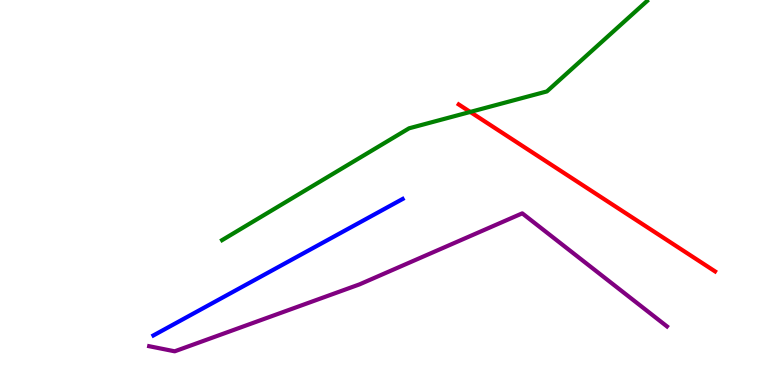[{'lines': ['blue', 'red'], 'intersections': []}, {'lines': ['green', 'red'], 'intersections': [{'x': 6.07, 'y': 7.09}]}, {'lines': ['purple', 'red'], 'intersections': []}, {'lines': ['blue', 'green'], 'intersections': []}, {'lines': ['blue', 'purple'], 'intersections': []}, {'lines': ['green', 'purple'], 'intersections': []}]